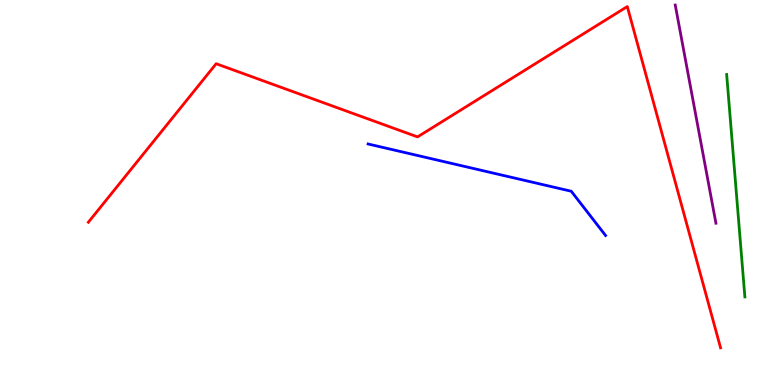[{'lines': ['blue', 'red'], 'intersections': []}, {'lines': ['green', 'red'], 'intersections': []}, {'lines': ['purple', 'red'], 'intersections': []}, {'lines': ['blue', 'green'], 'intersections': []}, {'lines': ['blue', 'purple'], 'intersections': []}, {'lines': ['green', 'purple'], 'intersections': []}]